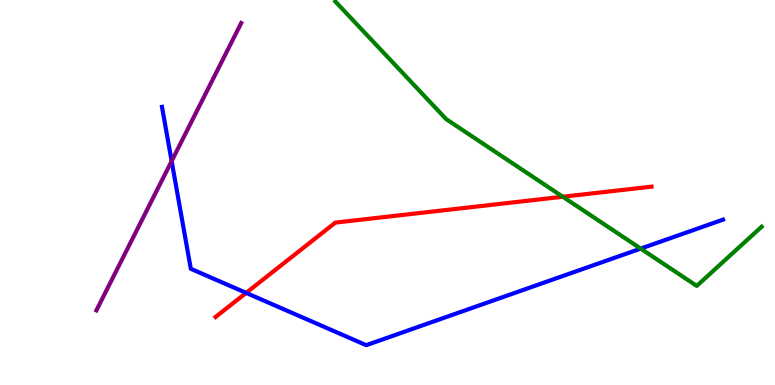[{'lines': ['blue', 'red'], 'intersections': [{'x': 3.18, 'y': 2.39}]}, {'lines': ['green', 'red'], 'intersections': [{'x': 7.26, 'y': 4.89}]}, {'lines': ['purple', 'red'], 'intersections': []}, {'lines': ['blue', 'green'], 'intersections': [{'x': 8.27, 'y': 3.54}]}, {'lines': ['blue', 'purple'], 'intersections': [{'x': 2.21, 'y': 5.82}]}, {'lines': ['green', 'purple'], 'intersections': []}]